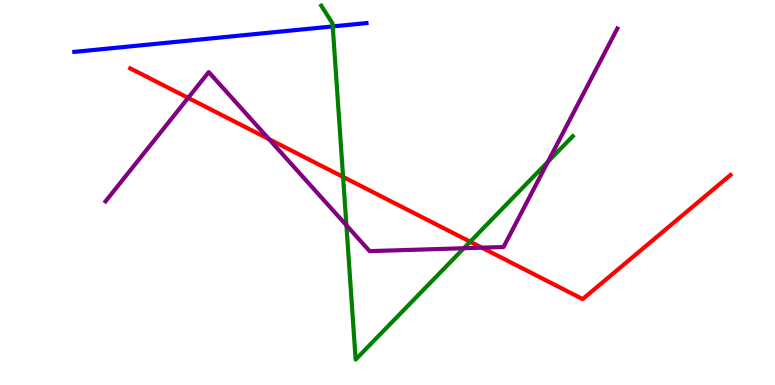[{'lines': ['blue', 'red'], 'intersections': []}, {'lines': ['green', 'red'], 'intersections': [{'x': 4.43, 'y': 5.41}, {'x': 6.07, 'y': 3.72}]}, {'lines': ['purple', 'red'], 'intersections': [{'x': 2.43, 'y': 7.46}, {'x': 3.47, 'y': 6.39}, {'x': 6.22, 'y': 3.57}]}, {'lines': ['blue', 'green'], 'intersections': [{'x': 4.29, 'y': 9.31}]}, {'lines': ['blue', 'purple'], 'intersections': []}, {'lines': ['green', 'purple'], 'intersections': [{'x': 4.47, 'y': 4.15}, {'x': 5.99, 'y': 3.55}, {'x': 7.07, 'y': 5.8}]}]